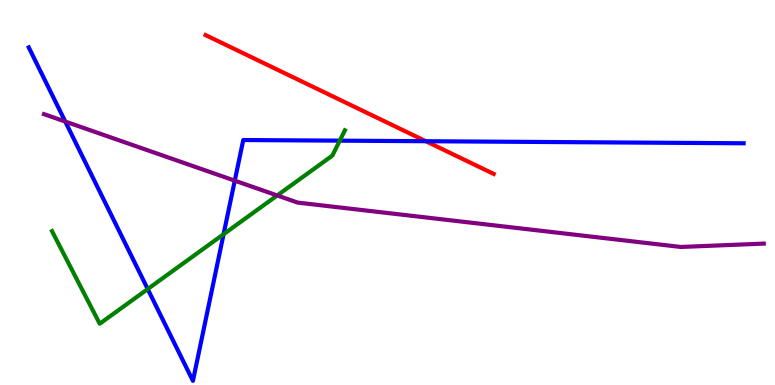[{'lines': ['blue', 'red'], 'intersections': [{'x': 5.49, 'y': 6.33}]}, {'lines': ['green', 'red'], 'intersections': []}, {'lines': ['purple', 'red'], 'intersections': []}, {'lines': ['blue', 'green'], 'intersections': [{'x': 1.91, 'y': 2.49}, {'x': 2.88, 'y': 3.92}, {'x': 4.38, 'y': 6.35}]}, {'lines': ['blue', 'purple'], 'intersections': [{'x': 0.842, 'y': 6.84}, {'x': 3.03, 'y': 5.31}]}, {'lines': ['green', 'purple'], 'intersections': [{'x': 3.58, 'y': 4.92}]}]